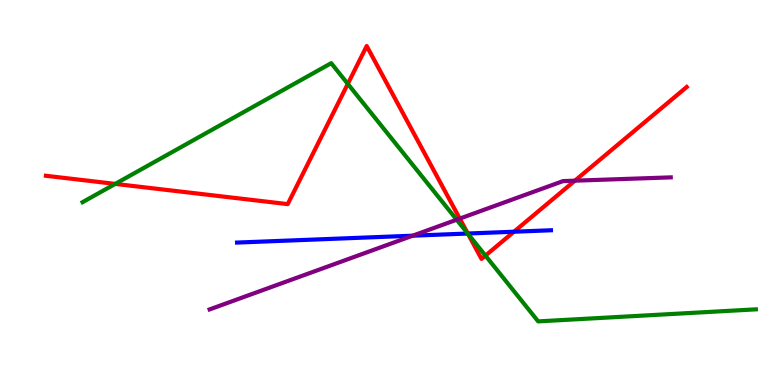[{'lines': ['blue', 'red'], 'intersections': [{'x': 6.04, 'y': 3.93}, {'x': 6.63, 'y': 3.98}]}, {'lines': ['green', 'red'], 'intersections': [{'x': 1.49, 'y': 5.22}, {'x': 4.49, 'y': 7.82}, {'x': 6.04, 'y': 3.93}, {'x': 6.26, 'y': 3.36}]}, {'lines': ['purple', 'red'], 'intersections': [{'x': 5.93, 'y': 4.32}, {'x': 7.42, 'y': 5.31}]}, {'lines': ['blue', 'green'], 'intersections': [{'x': 6.04, 'y': 3.93}]}, {'lines': ['blue', 'purple'], 'intersections': [{'x': 5.32, 'y': 3.88}]}, {'lines': ['green', 'purple'], 'intersections': [{'x': 5.89, 'y': 4.29}]}]